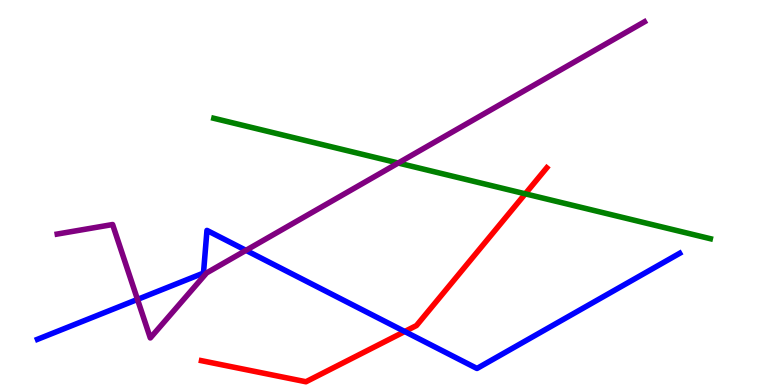[{'lines': ['blue', 'red'], 'intersections': [{'x': 5.22, 'y': 1.39}]}, {'lines': ['green', 'red'], 'intersections': [{'x': 6.78, 'y': 4.97}]}, {'lines': ['purple', 'red'], 'intersections': []}, {'lines': ['blue', 'green'], 'intersections': []}, {'lines': ['blue', 'purple'], 'intersections': [{'x': 1.77, 'y': 2.22}, {'x': 3.17, 'y': 3.5}]}, {'lines': ['green', 'purple'], 'intersections': [{'x': 5.14, 'y': 5.77}]}]